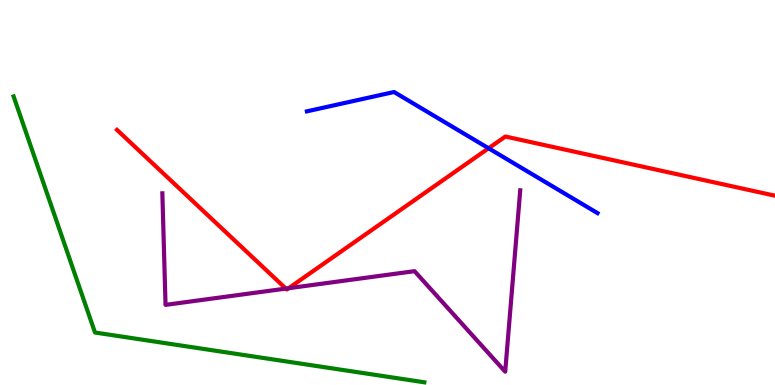[{'lines': ['blue', 'red'], 'intersections': [{'x': 6.3, 'y': 6.15}]}, {'lines': ['green', 'red'], 'intersections': []}, {'lines': ['purple', 'red'], 'intersections': [{'x': 3.69, 'y': 2.5}, {'x': 3.72, 'y': 2.51}]}, {'lines': ['blue', 'green'], 'intersections': []}, {'lines': ['blue', 'purple'], 'intersections': []}, {'lines': ['green', 'purple'], 'intersections': []}]